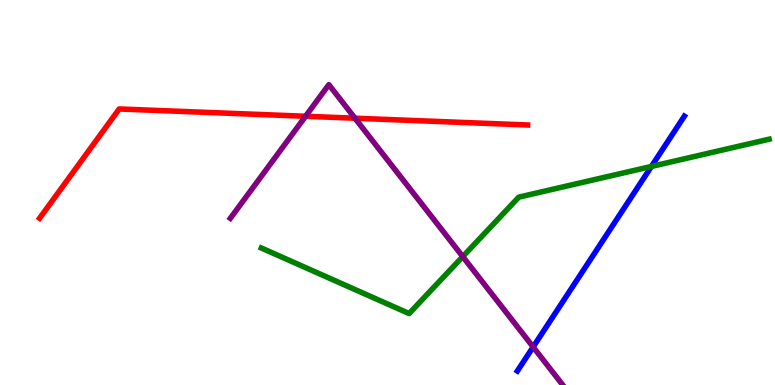[{'lines': ['blue', 'red'], 'intersections': []}, {'lines': ['green', 'red'], 'intersections': []}, {'lines': ['purple', 'red'], 'intersections': [{'x': 3.94, 'y': 6.98}, {'x': 4.58, 'y': 6.93}]}, {'lines': ['blue', 'green'], 'intersections': [{'x': 8.41, 'y': 5.68}]}, {'lines': ['blue', 'purple'], 'intersections': [{'x': 6.88, 'y': 0.988}]}, {'lines': ['green', 'purple'], 'intersections': [{'x': 5.97, 'y': 3.33}]}]